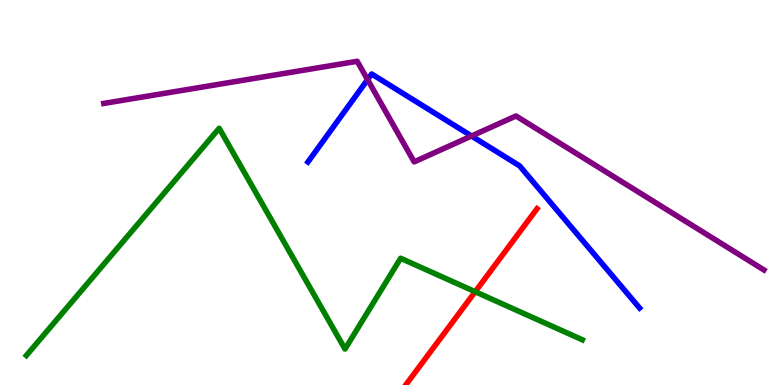[{'lines': ['blue', 'red'], 'intersections': []}, {'lines': ['green', 'red'], 'intersections': [{'x': 6.13, 'y': 2.42}]}, {'lines': ['purple', 'red'], 'intersections': []}, {'lines': ['blue', 'green'], 'intersections': []}, {'lines': ['blue', 'purple'], 'intersections': [{'x': 4.74, 'y': 7.93}, {'x': 6.08, 'y': 6.47}]}, {'lines': ['green', 'purple'], 'intersections': []}]